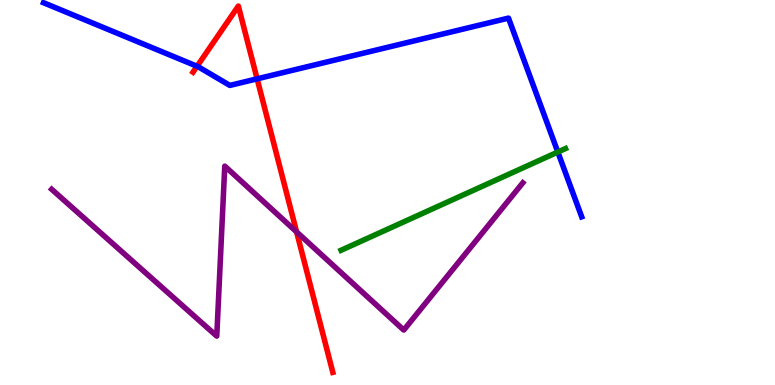[{'lines': ['blue', 'red'], 'intersections': [{'x': 2.54, 'y': 8.28}, {'x': 3.32, 'y': 7.95}]}, {'lines': ['green', 'red'], 'intersections': []}, {'lines': ['purple', 'red'], 'intersections': [{'x': 3.83, 'y': 3.98}]}, {'lines': ['blue', 'green'], 'intersections': [{'x': 7.2, 'y': 6.05}]}, {'lines': ['blue', 'purple'], 'intersections': []}, {'lines': ['green', 'purple'], 'intersections': []}]